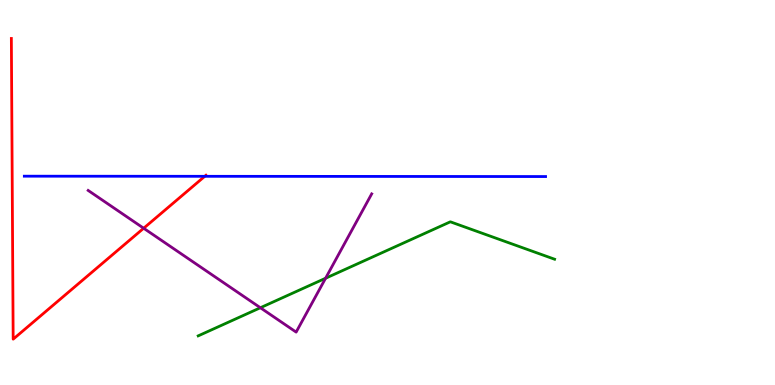[{'lines': ['blue', 'red'], 'intersections': [{'x': 2.64, 'y': 5.42}]}, {'lines': ['green', 'red'], 'intersections': []}, {'lines': ['purple', 'red'], 'intersections': [{'x': 1.85, 'y': 4.07}]}, {'lines': ['blue', 'green'], 'intersections': []}, {'lines': ['blue', 'purple'], 'intersections': []}, {'lines': ['green', 'purple'], 'intersections': [{'x': 3.36, 'y': 2.01}, {'x': 4.2, 'y': 2.77}]}]